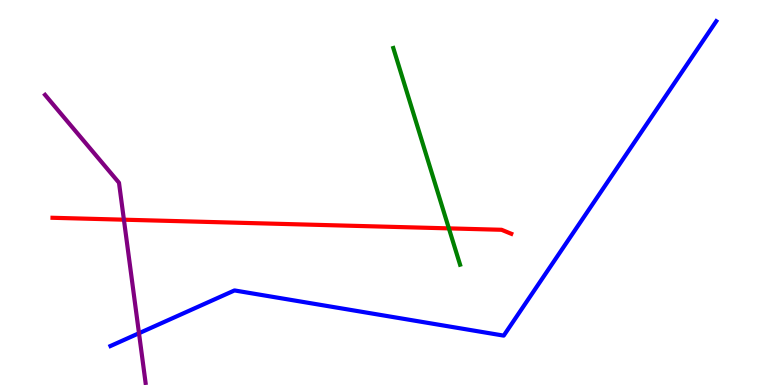[{'lines': ['blue', 'red'], 'intersections': []}, {'lines': ['green', 'red'], 'intersections': [{'x': 5.79, 'y': 4.07}]}, {'lines': ['purple', 'red'], 'intersections': [{'x': 1.6, 'y': 4.29}]}, {'lines': ['blue', 'green'], 'intersections': []}, {'lines': ['blue', 'purple'], 'intersections': [{'x': 1.79, 'y': 1.34}]}, {'lines': ['green', 'purple'], 'intersections': []}]